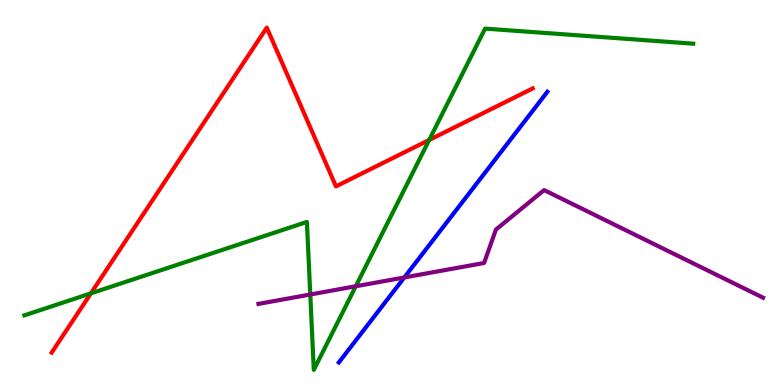[{'lines': ['blue', 'red'], 'intersections': []}, {'lines': ['green', 'red'], 'intersections': [{'x': 1.17, 'y': 2.38}, {'x': 5.54, 'y': 6.36}]}, {'lines': ['purple', 'red'], 'intersections': []}, {'lines': ['blue', 'green'], 'intersections': []}, {'lines': ['blue', 'purple'], 'intersections': [{'x': 5.22, 'y': 2.79}]}, {'lines': ['green', 'purple'], 'intersections': [{'x': 4.0, 'y': 2.35}, {'x': 4.59, 'y': 2.56}]}]